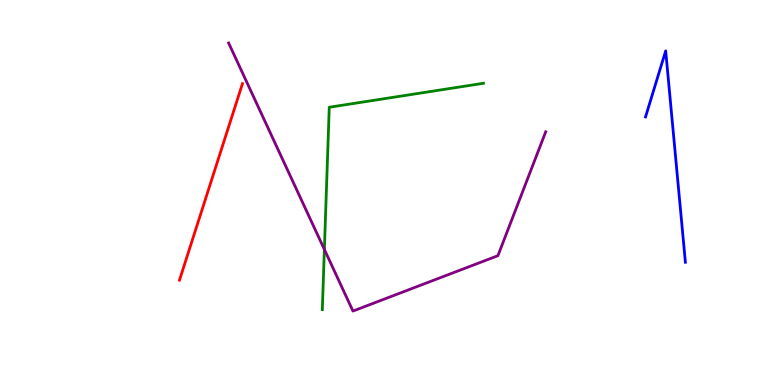[{'lines': ['blue', 'red'], 'intersections': []}, {'lines': ['green', 'red'], 'intersections': []}, {'lines': ['purple', 'red'], 'intersections': []}, {'lines': ['blue', 'green'], 'intersections': []}, {'lines': ['blue', 'purple'], 'intersections': []}, {'lines': ['green', 'purple'], 'intersections': [{'x': 4.19, 'y': 3.52}]}]